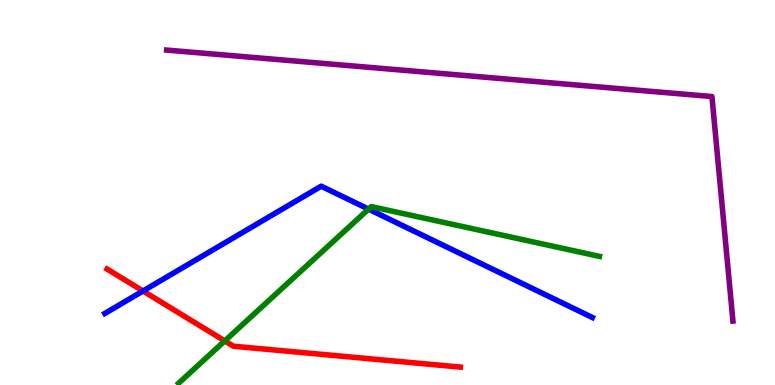[{'lines': ['blue', 'red'], 'intersections': [{'x': 1.85, 'y': 2.44}]}, {'lines': ['green', 'red'], 'intersections': [{'x': 2.9, 'y': 1.14}]}, {'lines': ['purple', 'red'], 'intersections': []}, {'lines': ['blue', 'green'], 'intersections': [{'x': 4.76, 'y': 4.57}]}, {'lines': ['blue', 'purple'], 'intersections': []}, {'lines': ['green', 'purple'], 'intersections': []}]